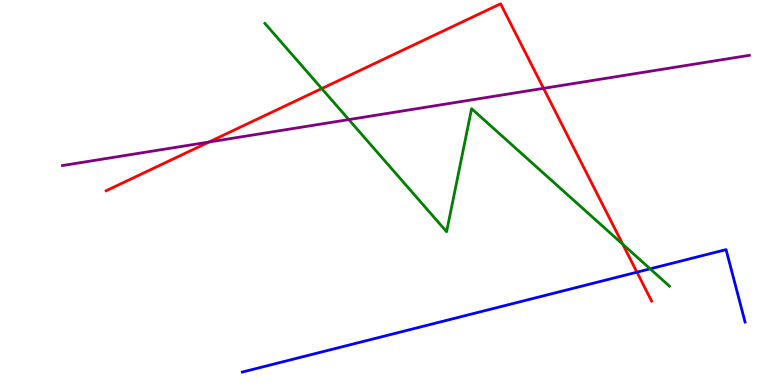[{'lines': ['blue', 'red'], 'intersections': [{'x': 8.22, 'y': 2.93}]}, {'lines': ['green', 'red'], 'intersections': [{'x': 4.15, 'y': 7.7}, {'x': 8.04, 'y': 3.66}]}, {'lines': ['purple', 'red'], 'intersections': [{'x': 2.7, 'y': 6.31}, {'x': 7.01, 'y': 7.71}]}, {'lines': ['blue', 'green'], 'intersections': [{'x': 8.39, 'y': 3.02}]}, {'lines': ['blue', 'purple'], 'intersections': []}, {'lines': ['green', 'purple'], 'intersections': [{'x': 4.5, 'y': 6.89}]}]